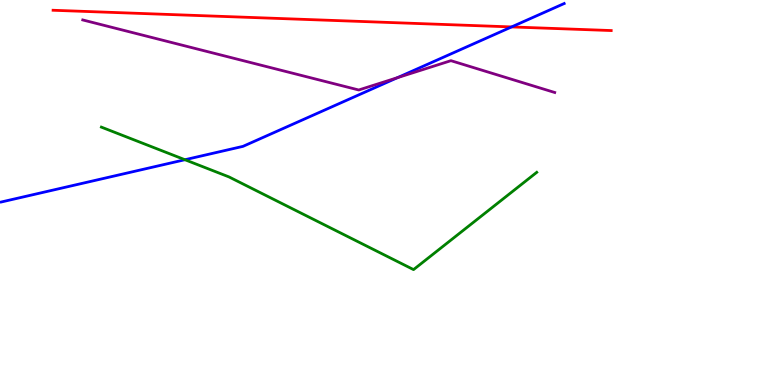[{'lines': ['blue', 'red'], 'intersections': [{'x': 6.6, 'y': 9.3}]}, {'lines': ['green', 'red'], 'intersections': []}, {'lines': ['purple', 'red'], 'intersections': []}, {'lines': ['blue', 'green'], 'intersections': [{'x': 2.39, 'y': 5.85}]}, {'lines': ['blue', 'purple'], 'intersections': [{'x': 5.13, 'y': 7.98}]}, {'lines': ['green', 'purple'], 'intersections': []}]